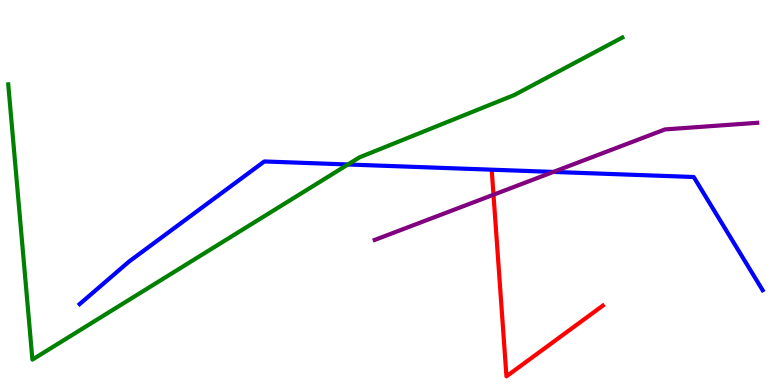[{'lines': ['blue', 'red'], 'intersections': []}, {'lines': ['green', 'red'], 'intersections': []}, {'lines': ['purple', 'red'], 'intersections': [{'x': 6.37, 'y': 4.94}]}, {'lines': ['blue', 'green'], 'intersections': [{'x': 4.49, 'y': 5.73}]}, {'lines': ['blue', 'purple'], 'intersections': [{'x': 7.14, 'y': 5.53}]}, {'lines': ['green', 'purple'], 'intersections': []}]